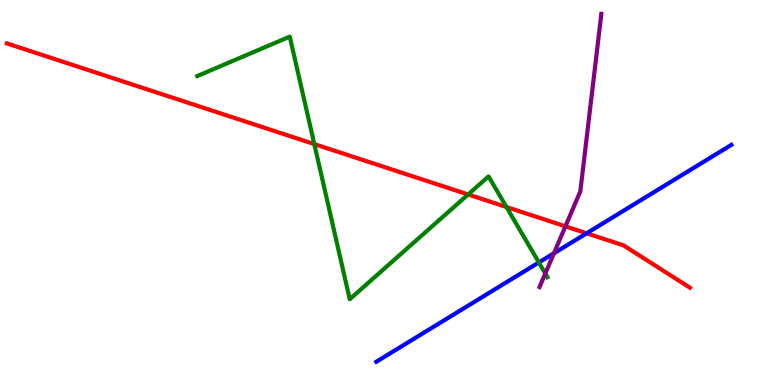[{'lines': ['blue', 'red'], 'intersections': [{'x': 7.57, 'y': 3.94}]}, {'lines': ['green', 'red'], 'intersections': [{'x': 4.06, 'y': 6.26}, {'x': 6.04, 'y': 4.95}, {'x': 6.53, 'y': 4.62}]}, {'lines': ['purple', 'red'], 'intersections': [{'x': 7.3, 'y': 4.12}]}, {'lines': ['blue', 'green'], 'intersections': [{'x': 6.95, 'y': 3.18}]}, {'lines': ['blue', 'purple'], 'intersections': [{'x': 7.15, 'y': 3.42}]}, {'lines': ['green', 'purple'], 'intersections': [{'x': 7.04, 'y': 2.9}]}]